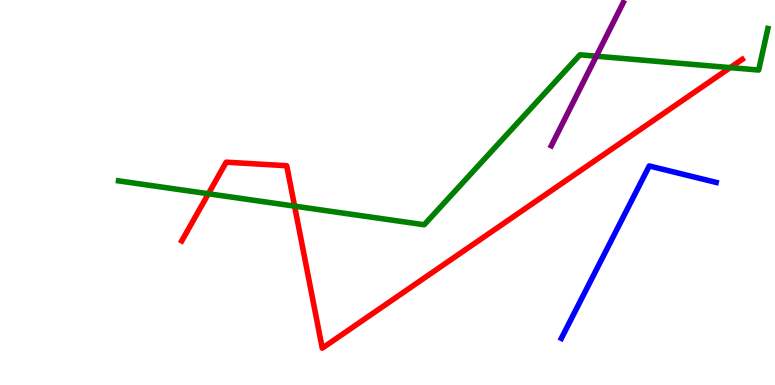[{'lines': ['blue', 'red'], 'intersections': []}, {'lines': ['green', 'red'], 'intersections': [{'x': 2.69, 'y': 4.97}, {'x': 3.8, 'y': 4.65}, {'x': 9.42, 'y': 8.24}]}, {'lines': ['purple', 'red'], 'intersections': []}, {'lines': ['blue', 'green'], 'intersections': []}, {'lines': ['blue', 'purple'], 'intersections': []}, {'lines': ['green', 'purple'], 'intersections': [{'x': 7.69, 'y': 8.54}]}]